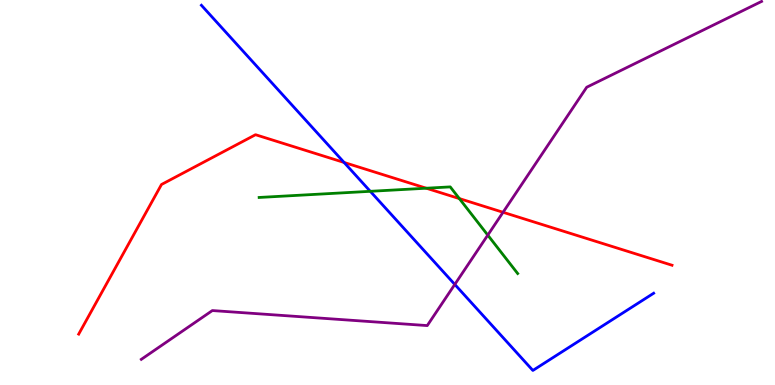[{'lines': ['blue', 'red'], 'intersections': [{'x': 4.44, 'y': 5.78}]}, {'lines': ['green', 'red'], 'intersections': [{'x': 5.5, 'y': 5.11}, {'x': 5.93, 'y': 4.84}]}, {'lines': ['purple', 'red'], 'intersections': [{'x': 6.49, 'y': 4.49}]}, {'lines': ['blue', 'green'], 'intersections': [{'x': 4.78, 'y': 5.03}]}, {'lines': ['blue', 'purple'], 'intersections': [{'x': 5.87, 'y': 2.61}]}, {'lines': ['green', 'purple'], 'intersections': [{'x': 6.29, 'y': 3.89}]}]